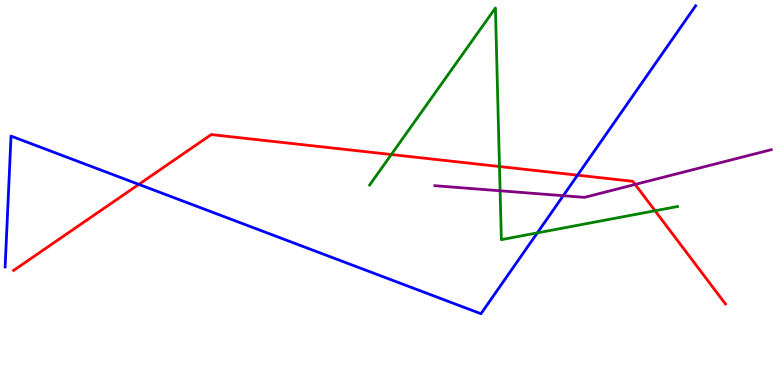[{'lines': ['blue', 'red'], 'intersections': [{'x': 1.79, 'y': 5.21}, {'x': 7.45, 'y': 5.45}]}, {'lines': ['green', 'red'], 'intersections': [{'x': 5.05, 'y': 5.99}, {'x': 6.44, 'y': 5.67}, {'x': 8.45, 'y': 4.53}]}, {'lines': ['purple', 'red'], 'intersections': [{'x': 8.2, 'y': 5.21}]}, {'lines': ['blue', 'green'], 'intersections': [{'x': 6.93, 'y': 3.95}]}, {'lines': ['blue', 'purple'], 'intersections': [{'x': 7.27, 'y': 4.92}]}, {'lines': ['green', 'purple'], 'intersections': [{'x': 6.45, 'y': 5.04}]}]